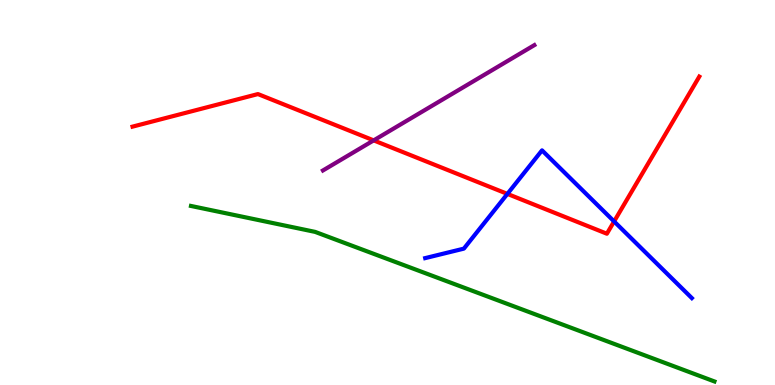[{'lines': ['blue', 'red'], 'intersections': [{'x': 6.55, 'y': 4.96}, {'x': 7.92, 'y': 4.25}]}, {'lines': ['green', 'red'], 'intersections': []}, {'lines': ['purple', 'red'], 'intersections': [{'x': 4.82, 'y': 6.35}]}, {'lines': ['blue', 'green'], 'intersections': []}, {'lines': ['blue', 'purple'], 'intersections': []}, {'lines': ['green', 'purple'], 'intersections': []}]